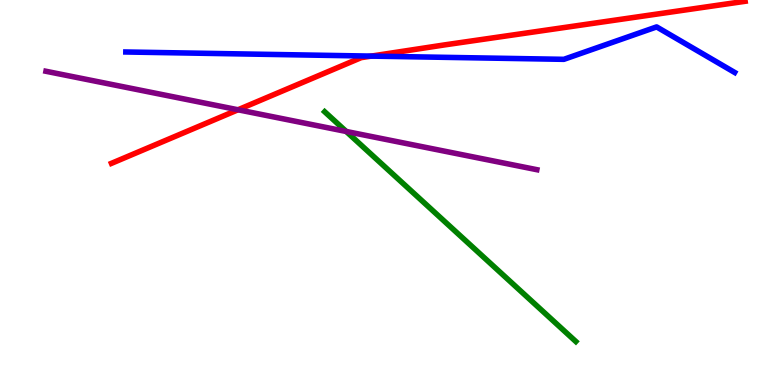[{'lines': ['blue', 'red'], 'intersections': [{'x': 4.79, 'y': 8.54}]}, {'lines': ['green', 'red'], 'intersections': []}, {'lines': ['purple', 'red'], 'intersections': [{'x': 3.07, 'y': 7.15}]}, {'lines': ['blue', 'green'], 'intersections': []}, {'lines': ['blue', 'purple'], 'intersections': []}, {'lines': ['green', 'purple'], 'intersections': [{'x': 4.47, 'y': 6.59}]}]